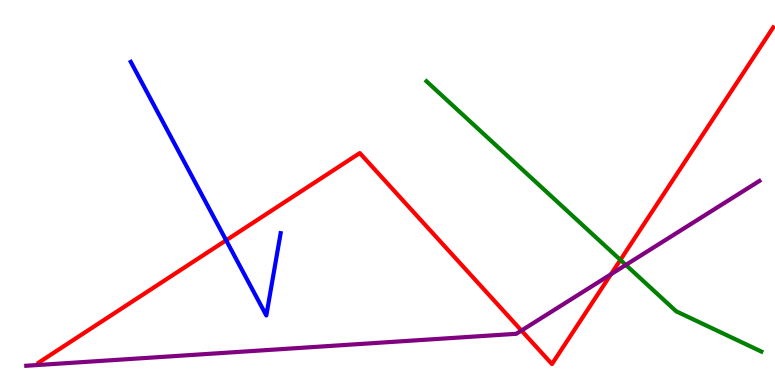[{'lines': ['blue', 'red'], 'intersections': [{'x': 2.92, 'y': 3.76}]}, {'lines': ['green', 'red'], 'intersections': [{'x': 8.01, 'y': 3.25}]}, {'lines': ['purple', 'red'], 'intersections': [{'x': 6.73, 'y': 1.41}, {'x': 7.88, 'y': 2.88}]}, {'lines': ['blue', 'green'], 'intersections': []}, {'lines': ['blue', 'purple'], 'intersections': []}, {'lines': ['green', 'purple'], 'intersections': [{'x': 8.08, 'y': 3.12}]}]